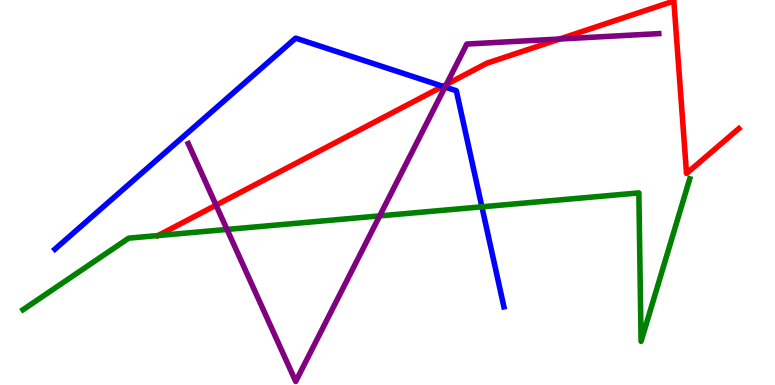[{'lines': ['blue', 'red'], 'intersections': [{'x': 5.71, 'y': 7.76}]}, {'lines': ['green', 'red'], 'intersections': [{'x': 2.04, 'y': 3.88}]}, {'lines': ['purple', 'red'], 'intersections': [{'x': 2.79, 'y': 4.67}, {'x': 5.76, 'y': 7.81}, {'x': 7.22, 'y': 8.99}]}, {'lines': ['blue', 'green'], 'intersections': [{'x': 6.22, 'y': 4.63}]}, {'lines': ['blue', 'purple'], 'intersections': [{'x': 5.74, 'y': 7.74}]}, {'lines': ['green', 'purple'], 'intersections': [{'x': 2.93, 'y': 4.04}, {'x': 4.9, 'y': 4.39}]}]